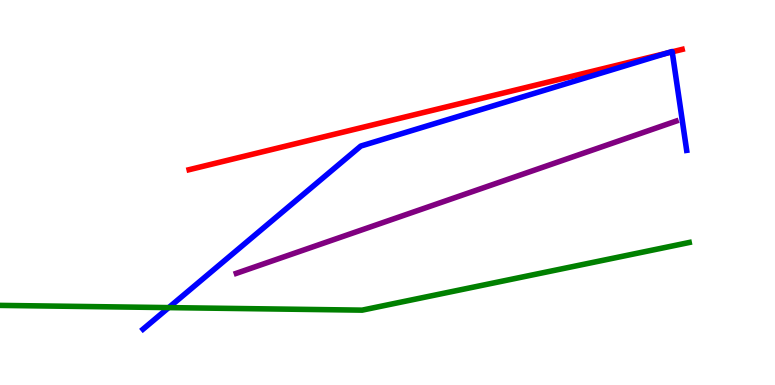[{'lines': ['blue', 'red'], 'intersections': [{'x': 8.6, 'y': 8.62}, {'x': 8.67, 'y': 8.65}]}, {'lines': ['green', 'red'], 'intersections': []}, {'lines': ['purple', 'red'], 'intersections': []}, {'lines': ['blue', 'green'], 'intersections': [{'x': 2.18, 'y': 2.01}]}, {'lines': ['blue', 'purple'], 'intersections': []}, {'lines': ['green', 'purple'], 'intersections': []}]